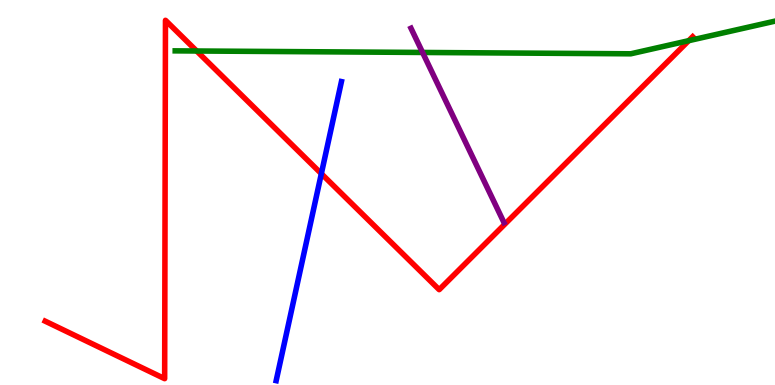[{'lines': ['blue', 'red'], 'intersections': [{'x': 4.15, 'y': 5.49}]}, {'lines': ['green', 'red'], 'intersections': [{'x': 2.54, 'y': 8.68}, {'x': 8.89, 'y': 8.94}]}, {'lines': ['purple', 'red'], 'intersections': []}, {'lines': ['blue', 'green'], 'intersections': []}, {'lines': ['blue', 'purple'], 'intersections': []}, {'lines': ['green', 'purple'], 'intersections': [{'x': 5.45, 'y': 8.64}]}]